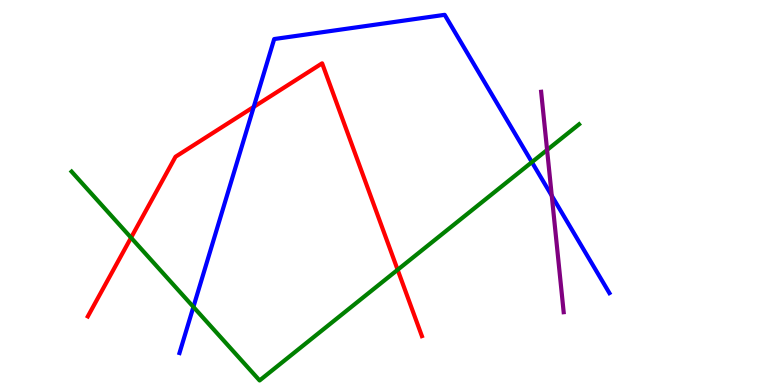[{'lines': ['blue', 'red'], 'intersections': [{'x': 3.27, 'y': 7.22}]}, {'lines': ['green', 'red'], 'intersections': [{'x': 1.69, 'y': 3.83}, {'x': 5.13, 'y': 2.99}]}, {'lines': ['purple', 'red'], 'intersections': []}, {'lines': ['blue', 'green'], 'intersections': [{'x': 2.5, 'y': 2.03}, {'x': 6.86, 'y': 5.79}]}, {'lines': ['blue', 'purple'], 'intersections': [{'x': 7.12, 'y': 4.92}]}, {'lines': ['green', 'purple'], 'intersections': [{'x': 7.06, 'y': 6.11}]}]